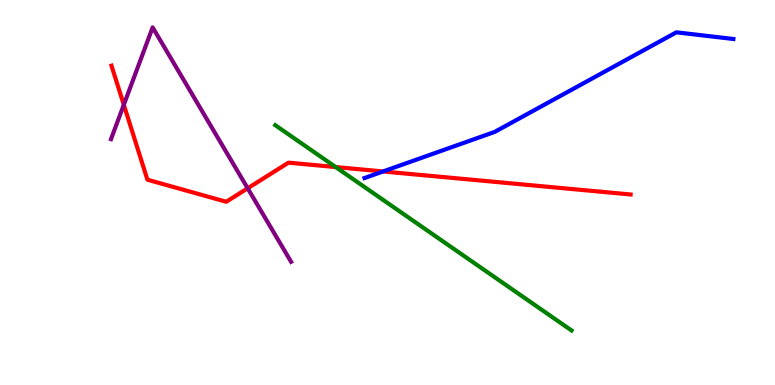[{'lines': ['blue', 'red'], 'intersections': [{'x': 4.94, 'y': 5.55}]}, {'lines': ['green', 'red'], 'intersections': [{'x': 4.33, 'y': 5.66}]}, {'lines': ['purple', 'red'], 'intersections': [{'x': 1.6, 'y': 7.28}, {'x': 3.2, 'y': 5.11}]}, {'lines': ['blue', 'green'], 'intersections': []}, {'lines': ['blue', 'purple'], 'intersections': []}, {'lines': ['green', 'purple'], 'intersections': []}]